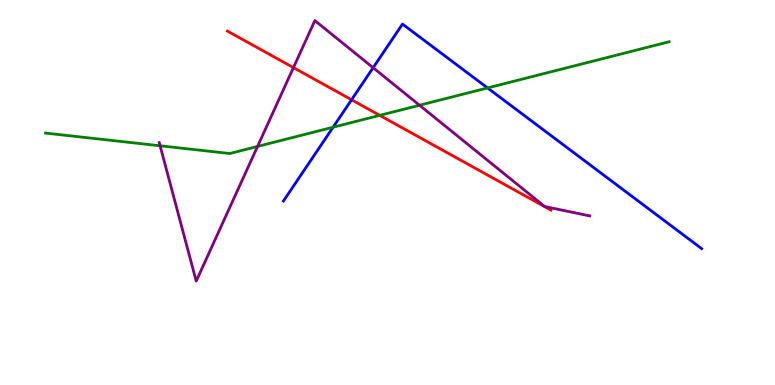[{'lines': ['blue', 'red'], 'intersections': [{'x': 4.54, 'y': 7.41}]}, {'lines': ['green', 'red'], 'intersections': [{'x': 4.9, 'y': 7.0}]}, {'lines': ['purple', 'red'], 'intersections': [{'x': 3.79, 'y': 8.24}]}, {'lines': ['blue', 'green'], 'intersections': [{'x': 4.3, 'y': 6.7}, {'x': 6.29, 'y': 7.72}]}, {'lines': ['blue', 'purple'], 'intersections': [{'x': 4.81, 'y': 8.24}]}, {'lines': ['green', 'purple'], 'intersections': [{'x': 2.07, 'y': 6.21}, {'x': 3.32, 'y': 6.2}, {'x': 5.41, 'y': 7.27}]}]